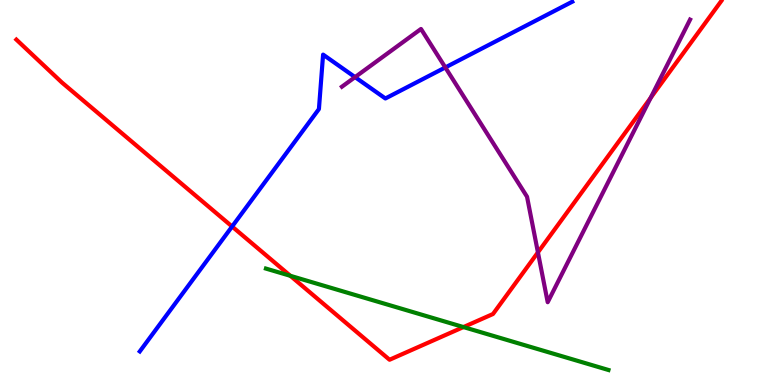[{'lines': ['blue', 'red'], 'intersections': [{'x': 2.99, 'y': 4.12}]}, {'lines': ['green', 'red'], 'intersections': [{'x': 3.75, 'y': 2.84}, {'x': 5.98, 'y': 1.5}]}, {'lines': ['purple', 'red'], 'intersections': [{'x': 6.94, 'y': 3.44}, {'x': 8.4, 'y': 7.46}]}, {'lines': ['blue', 'green'], 'intersections': []}, {'lines': ['blue', 'purple'], 'intersections': [{'x': 4.58, 'y': 8.0}, {'x': 5.75, 'y': 8.25}]}, {'lines': ['green', 'purple'], 'intersections': []}]